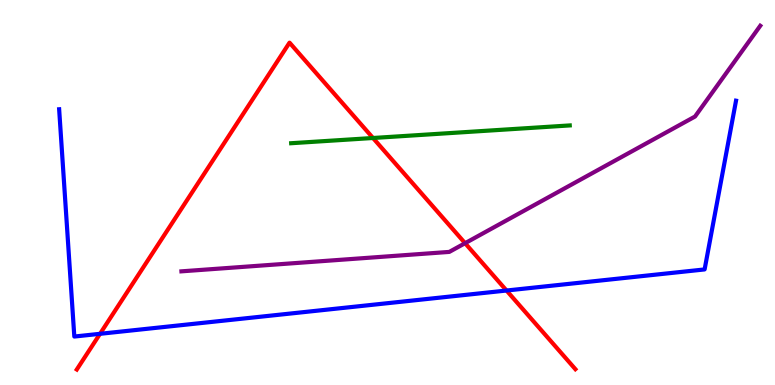[{'lines': ['blue', 'red'], 'intersections': [{'x': 1.29, 'y': 1.33}, {'x': 6.54, 'y': 2.45}]}, {'lines': ['green', 'red'], 'intersections': [{'x': 4.81, 'y': 6.42}]}, {'lines': ['purple', 'red'], 'intersections': [{'x': 6.0, 'y': 3.68}]}, {'lines': ['blue', 'green'], 'intersections': []}, {'lines': ['blue', 'purple'], 'intersections': []}, {'lines': ['green', 'purple'], 'intersections': []}]